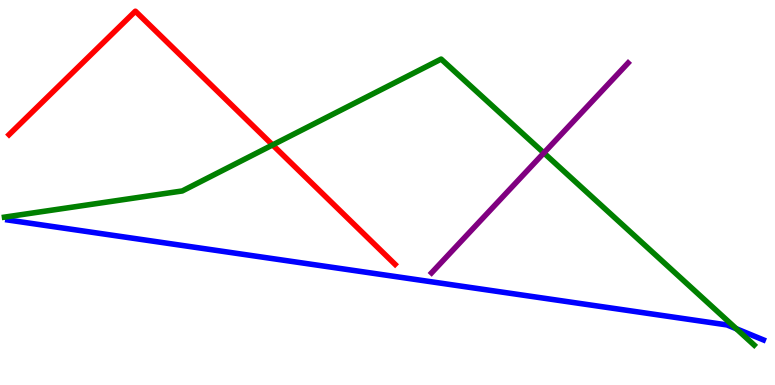[{'lines': ['blue', 'red'], 'intersections': []}, {'lines': ['green', 'red'], 'intersections': [{'x': 3.52, 'y': 6.24}]}, {'lines': ['purple', 'red'], 'intersections': []}, {'lines': ['blue', 'green'], 'intersections': [{'x': 9.5, 'y': 1.46}]}, {'lines': ['blue', 'purple'], 'intersections': []}, {'lines': ['green', 'purple'], 'intersections': [{'x': 7.02, 'y': 6.03}]}]